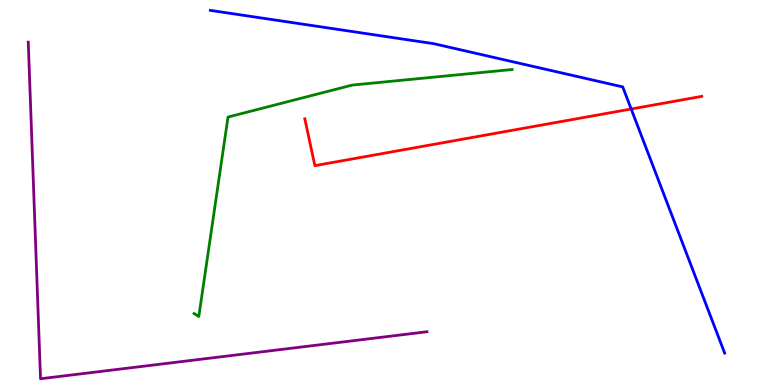[{'lines': ['blue', 'red'], 'intersections': [{'x': 8.14, 'y': 7.17}]}, {'lines': ['green', 'red'], 'intersections': []}, {'lines': ['purple', 'red'], 'intersections': []}, {'lines': ['blue', 'green'], 'intersections': []}, {'lines': ['blue', 'purple'], 'intersections': []}, {'lines': ['green', 'purple'], 'intersections': []}]